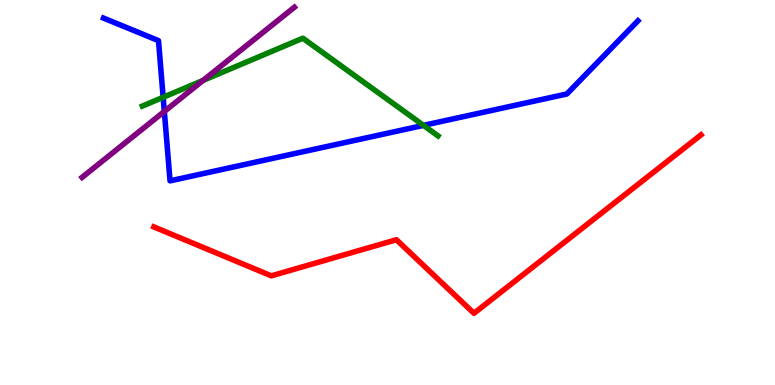[{'lines': ['blue', 'red'], 'intersections': []}, {'lines': ['green', 'red'], 'intersections': []}, {'lines': ['purple', 'red'], 'intersections': []}, {'lines': ['blue', 'green'], 'intersections': [{'x': 2.11, 'y': 7.47}, {'x': 5.46, 'y': 6.74}]}, {'lines': ['blue', 'purple'], 'intersections': [{'x': 2.12, 'y': 7.1}]}, {'lines': ['green', 'purple'], 'intersections': [{'x': 2.62, 'y': 7.91}]}]